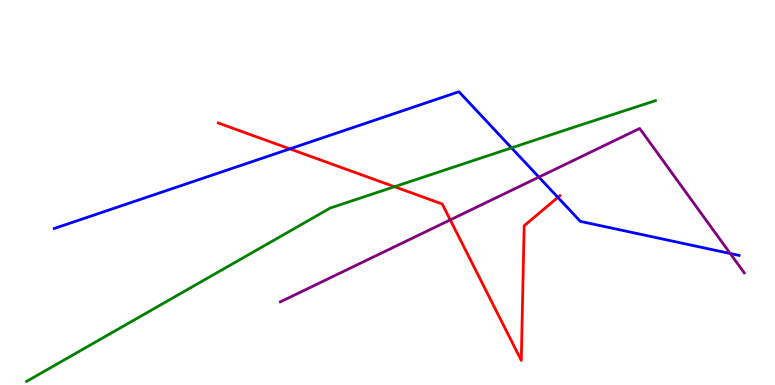[{'lines': ['blue', 'red'], 'intersections': [{'x': 3.74, 'y': 6.13}, {'x': 7.2, 'y': 4.87}]}, {'lines': ['green', 'red'], 'intersections': [{'x': 5.09, 'y': 5.15}]}, {'lines': ['purple', 'red'], 'intersections': [{'x': 5.81, 'y': 4.29}]}, {'lines': ['blue', 'green'], 'intersections': [{'x': 6.6, 'y': 6.16}]}, {'lines': ['blue', 'purple'], 'intersections': [{'x': 6.95, 'y': 5.4}, {'x': 9.42, 'y': 3.42}]}, {'lines': ['green', 'purple'], 'intersections': []}]